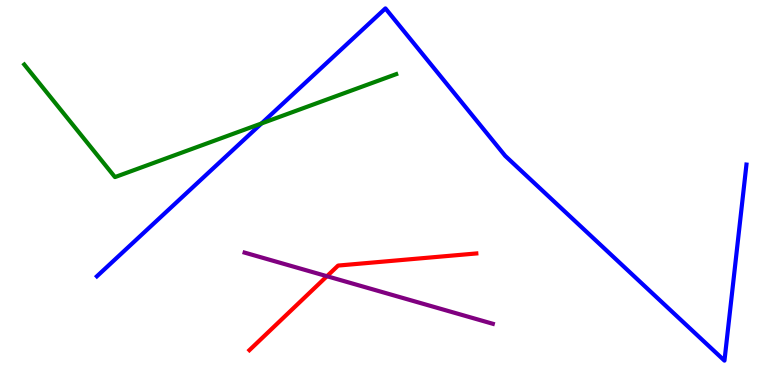[{'lines': ['blue', 'red'], 'intersections': []}, {'lines': ['green', 'red'], 'intersections': []}, {'lines': ['purple', 'red'], 'intersections': [{'x': 4.22, 'y': 2.83}]}, {'lines': ['blue', 'green'], 'intersections': [{'x': 3.37, 'y': 6.79}]}, {'lines': ['blue', 'purple'], 'intersections': []}, {'lines': ['green', 'purple'], 'intersections': []}]